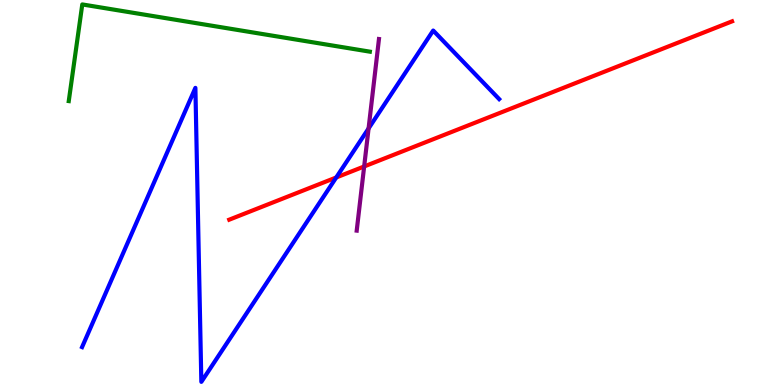[{'lines': ['blue', 'red'], 'intersections': [{'x': 4.34, 'y': 5.39}]}, {'lines': ['green', 'red'], 'intersections': []}, {'lines': ['purple', 'red'], 'intersections': [{'x': 4.7, 'y': 5.68}]}, {'lines': ['blue', 'green'], 'intersections': []}, {'lines': ['blue', 'purple'], 'intersections': [{'x': 4.76, 'y': 6.66}]}, {'lines': ['green', 'purple'], 'intersections': []}]